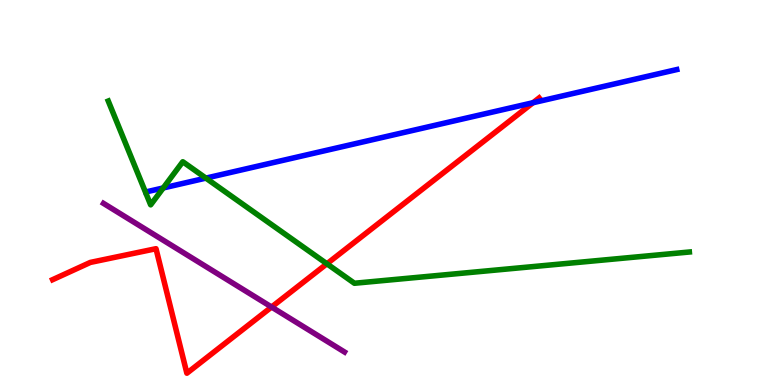[{'lines': ['blue', 'red'], 'intersections': [{'x': 6.88, 'y': 7.33}]}, {'lines': ['green', 'red'], 'intersections': [{'x': 4.22, 'y': 3.15}]}, {'lines': ['purple', 'red'], 'intersections': [{'x': 3.5, 'y': 2.03}]}, {'lines': ['blue', 'green'], 'intersections': [{'x': 2.11, 'y': 5.12}, {'x': 2.66, 'y': 5.37}]}, {'lines': ['blue', 'purple'], 'intersections': []}, {'lines': ['green', 'purple'], 'intersections': []}]